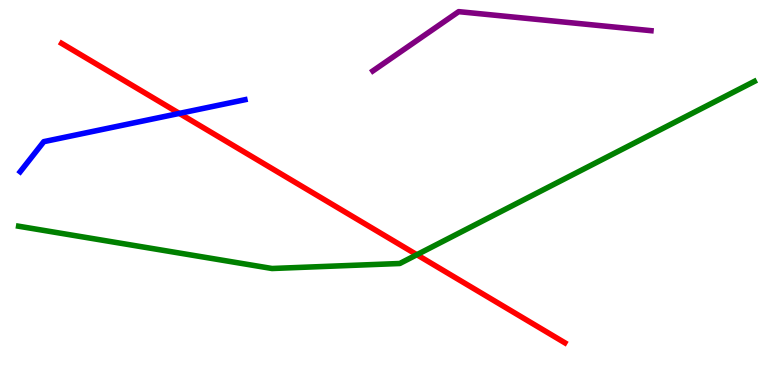[{'lines': ['blue', 'red'], 'intersections': [{'x': 2.31, 'y': 7.05}]}, {'lines': ['green', 'red'], 'intersections': [{'x': 5.38, 'y': 3.38}]}, {'lines': ['purple', 'red'], 'intersections': []}, {'lines': ['blue', 'green'], 'intersections': []}, {'lines': ['blue', 'purple'], 'intersections': []}, {'lines': ['green', 'purple'], 'intersections': []}]